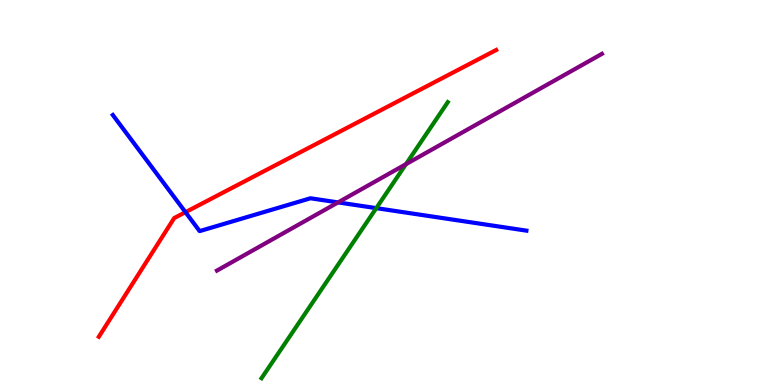[{'lines': ['blue', 'red'], 'intersections': [{'x': 2.39, 'y': 4.49}]}, {'lines': ['green', 'red'], 'intersections': []}, {'lines': ['purple', 'red'], 'intersections': []}, {'lines': ['blue', 'green'], 'intersections': [{'x': 4.86, 'y': 4.59}]}, {'lines': ['blue', 'purple'], 'intersections': [{'x': 4.36, 'y': 4.74}]}, {'lines': ['green', 'purple'], 'intersections': [{'x': 5.24, 'y': 5.74}]}]